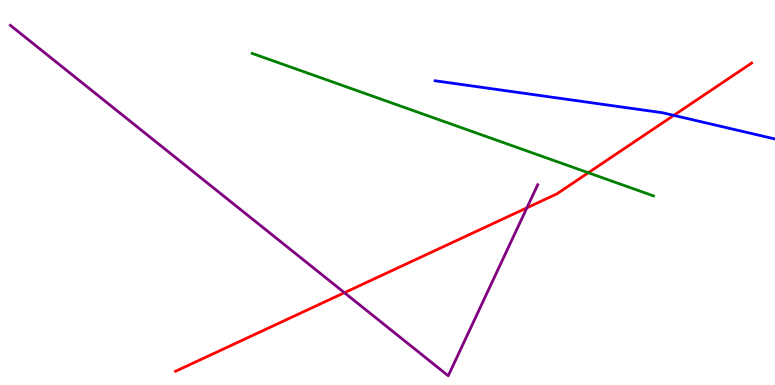[{'lines': ['blue', 'red'], 'intersections': [{'x': 8.69, 'y': 7.0}]}, {'lines': ['green', 'red'], 'intersections': [{'x': 7.59, 'y': 5.51}]}, {'lines': ['purple', 'red'], 'intersections': [{'x': 4.44, 'y': 2.4}, {'x': 6.8, 'y': 4.6}]}, {'lines': ['blue', 'green'], 'intersections': []}, {'lines': ['blue', 'purple'], 'intersections': []}, {'lines': ['green', 'purple'], 'intersections': []}]